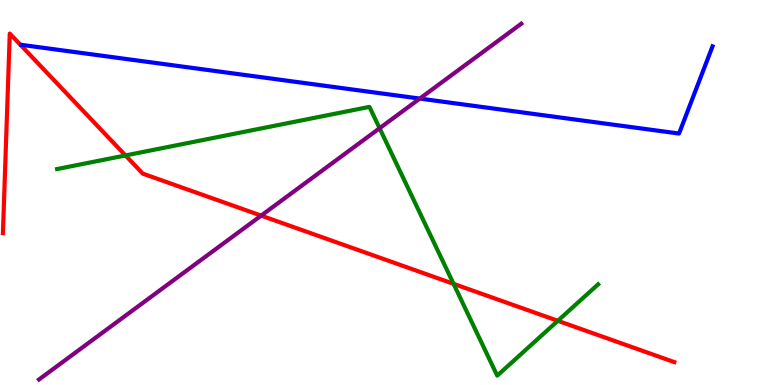[{'lines': ['blue', 'red'], 'intersections': []}, {'lines': ['green', 'red'], 'intersections': [{'x': 1.62, 'y': 5.96}, {'x': 5.85, 'y': 2.63}, {'x': 7.2, 'y': 1.67}]}, {'lines': ['purple', 'red'], 'intersections': [{'x': 3.37, 'y': 4.4}]}, {'lines': ['blue', 'green'], 'intersections': []}, {'lines': ['blue', 'purple'], 'intersections': [{'x': 5.42, 'y': 7.44}]}, {'lines': ['green', 'purple'], 'intersections': [{'x': 4.9, 'y': 6.67}]}]